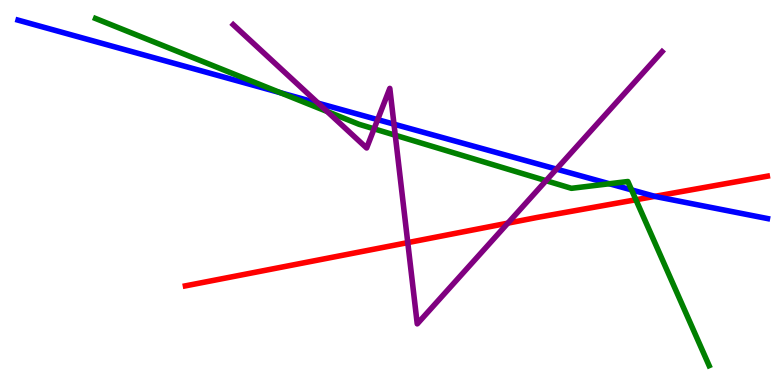[{'lines': ['blue', 'red'], 'intersections': [{'x': 8.45, 'y': 4.9}]}, {'lines': ['green', 'red'], 'intersections': [{'x': 8.21, 'y': 4.81}]}, {'lines': ['purple', 'red'], 'intersections': [{'x': 5.26, 'y': 3.7}, {'x': 6.55, 'y': 4.2}]}, {'lines': ['blue', 'green'], 'intersections': [{'x': 3.62, 'y': 7.59}, {'x': 7.86, 'y': 5.23}, {'x': 8.15, 'y': 5.07}]}, {'lines': ['blue', 'purple'], 'intersections': [{'x': 4.11, 'y': 7.32}, {'x': 4.87, 'y': 6.89}, {'x': 5.08, 'y': 6.78}, {'x': 7.18, 'y': 5.61}]}, {'lines': ['green', 'purple'], 'intersections': [{'x': 4.22, 'y': 7.1}, {'x': 4.83, 'y': 6.65}, {'x': 5.1, 'y': 6.49}, {'x': 7.05, 'y': 5.31}]}]